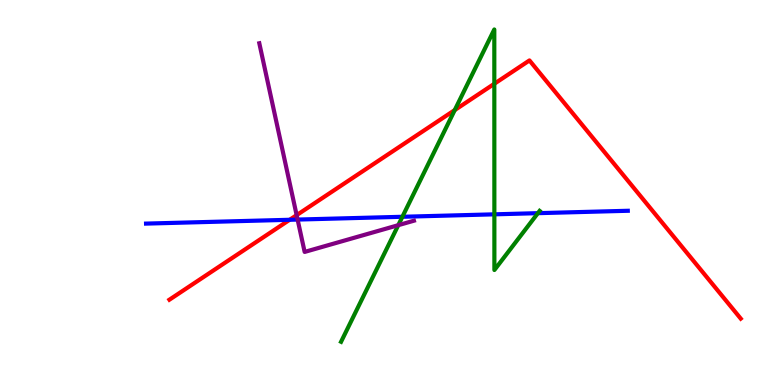[{'lines': ['blue', 'red'], 'intersections': [{'x': 3.74, 'y': 4.29}]}, {'lines': ['green', 'red'], 'intersections': [{'x': 5.87, 'y': 7.14}, {'x': 6.38, 'y': 7.82}]}, {'lines': ['purple', 'red'], 'intersections': [{'x': 3.83, 'y': 4.41}]}, {'lines': ['blue', 'green'], 'intersections': [{'x': 5.19, 'y': 4.37}, {'x': 6.38, 'y': 4.43}, {'x': 6.94, 'y': 4.46}]}, {'lines': ['blue', 'purple'], 'intersections': [{'x': 3.84, 'y': 4.3}]}, {'lines': ['green', 'purple'], 'intersections': [{'x': 5.14, 'y': 4.15}]}]